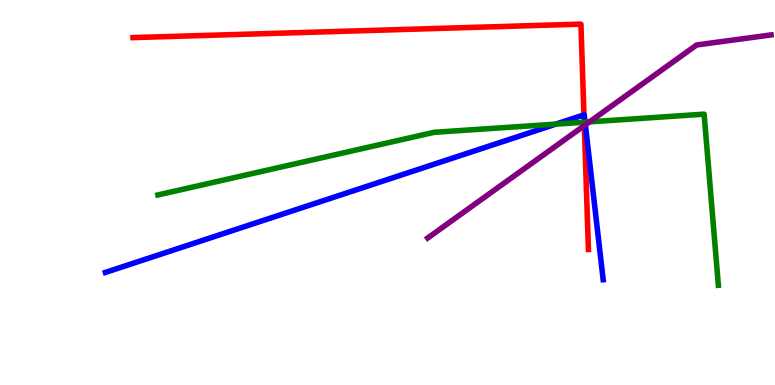[{'lines': ['blue', 'red'], 'intersections': [{'x': 7.53, 'y': 7.02}]}, {'lines': ['green', 'red'], 'intersections': [{'x': 7.54, 'y': 6.83}]}, {'lines': ['purple', 'red'], 'intersections': [{'x': 7.54, 'y': 6.74}]}, {'lines': ['blue', 'green'], 'intersections': [{'x': 7.17, 'y': 6.78}, {'x': 7.55, 'y': 6.83}]}, {'lines': ['blue', 'purple'], 'intersections': [{'x': 7.55, 'y': 6.76}]}, {'lines': ['green', 'purple'], 'intersections': [{'x': 7.61, 'y': 6.83}]}]